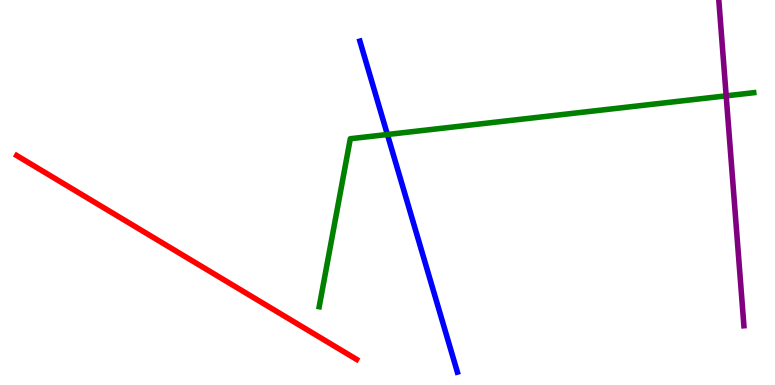[{'lines': ['blue', 'red'], 'intersections': []}, {'lines': ['green', 'red'], 'intersections': []}, {'lines': ['purple', 'red'], 'intersections': []}, {'lines': ['blue', 'green'], 'intersections': [{'x': 5.0, 'y': 6.51}]}, {'lines': ['blue', 'purple'], 'intersections': []}, {'lines': ['green', 'purple'], 'intersections': [{'x': 9.37, 'y': 7.51}]}]